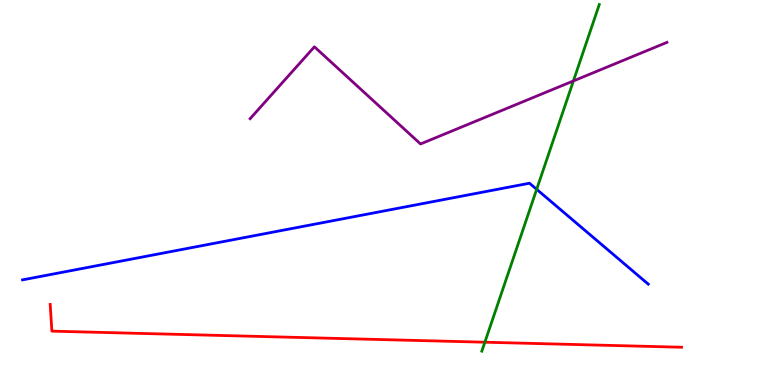[{'lines': ['blue', 'red'], 'intersections': []}, {'lines': ['green', 'red'], 'intersections': [{'x': 6.26, 'y': 1.11}]}, {'lines': ['purple', 'red'], 'intersections': []}, {'lines': ['blue', 'green'], 'intersections': [{'x': 6.92, 'y': 5.08}]}, {'lines': ['blue', 'purple'], 'intersections': []}, {'lines': ['green', 'purple'], 'intersections': [{'x': 7.4, 'y': 7.9}]}]